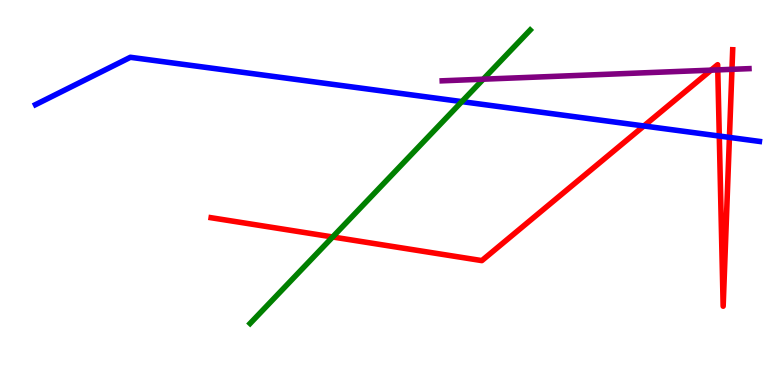[{'lines': ['blue', 'red'], 'intersections': [{'x': 8.31, 'y': 6.73}, {'x': 9.28, 'y': 6.47}, {'x': 9.41, 'y': 6.43}]}, {'lines': ['green', 'red'], 'intersections': [{'x': 4.29, 'y': 3.84}]}, {'lines': ['purple', 'red'], 'intersections': [{'x': 9.17, 'y': 8.18}, {'x': 9.26, 'y': 8.18}, {'x': 9.44, 'y': 8.2}]}, {'lines': ['blue', 'green'], 'intersections': [{'x': 5.96, 'y': 7.36}]}, {'lines': ['blue', 'purple'], 'intersections': []}, {'lines': ['green', 'purple'], 'intersections': [{'x': 6.24, 'y': 7.94}]}]